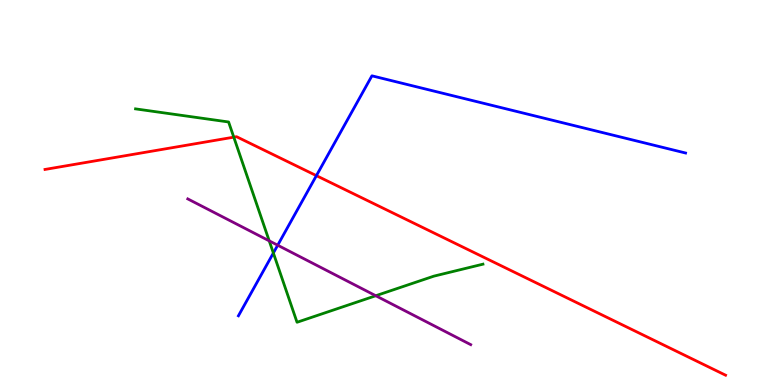[{'lines': ['blue', 'red'], 'intersections': [{'x': 4.08, 'y': 5.44}]}, {'lines': ['green', 'red'], 'intersections': [{'x': 3.02, 'y': 6.44}]}, {'lines': ['purple', 'red'], 'intersections': []}, {'lines': ['blue', 'green'], 'intersections': [{'x': 3.53, 'y': 3.43}]}, {'lines': ['blue', 'purple'], 'intersections': [{'x': 3.58, 'y': 3.63}]}, {'lines': ['green', 'purple'], 'intersections': [{'x': 3.47, 'y': 3.74}, {'x': 4.85, 'y': 2.32}]}]